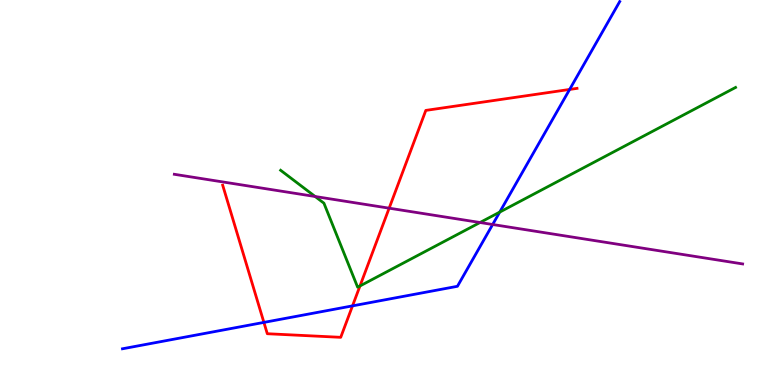[{'lines': ['blue', 'red'], 'intersections': [{'x': 3.41, 'y': 1.63}, {'x': 4.55, 'y': 2.06}, {'x': 7.35, 'y': 7.68}]}, {'lines': ['green', 'red'], 'intersections': [{'x': 4.64, 'y': 2.57}]}, {'lines': ['purple', 'red'], 'intersections': [{'x': 5.02, 'y': 4.59}]}, {'lines': ['blue', 'green'], 'intersections': [{'x': 6.45, 'y': 4.49}]}, {'lines': ['blue', 'purple'], 'intersections': [{'x': 6.36, 'y': 4.17}]}, {'lines': ['green', 'purple'], 'intersections': [{'x': 4.07, 'y': 4.9}, {'x': 6.19, 'y': 4.22}]}]